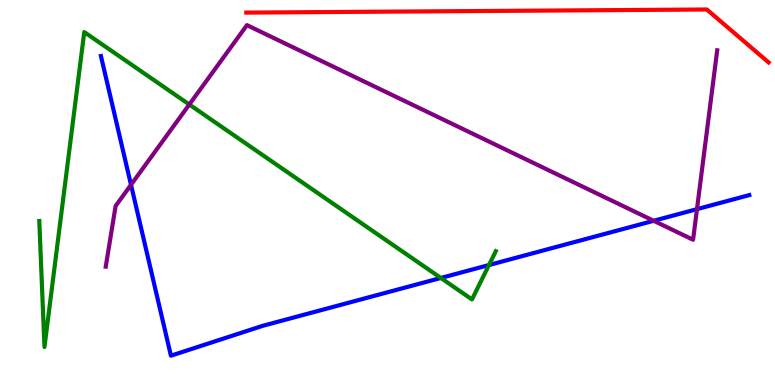[{'lines': ['blue', 'red'], 'intersections': []}, {'lines': ['green', 'red'], 'intersections': []}, {'lines': ['purple', 'red'], 'intersections': []}, {'lines': ['blue', 'green'], 'intersections': [{'x': 5.69, 'y': 2.78}, {'x': 6.31, 'y': 3.12}]}, {'lines': ['blue', 'purple'], 'intersections': [{'x': 1.69, 'y': 5.2}, {'x': 8.43, 'y': 4.27}, {'x': 8.99, 'y': 4.57}]}, {'lines': ['green', 'purple'], 'intersections': [{'x': 2.44, 'y': 7.29}]}]